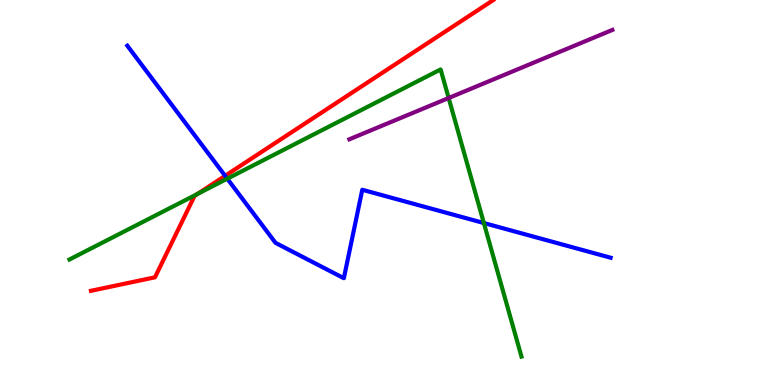[{'lines': ['blue', 'red'], 'intersections': [{'x': 2.9, 'y': 5.43}]}, {'lines': ['green', 'red'], 'intersections': [{'x': 2.55, 'y': 4.96}]}, {'lines': ['purple', 'red'], 'intersections': []}, {'lines': ['blue', 'green'], 'intersections': [{'x': 2.93, 'y': 5.36}, {'x': 6.24, 'y': 4.21}]}, {'lines': ['blue', 'purple'], 'intersections': []}, {'lines': ['green', 'purple'], 'intersections': [{'x': 5.79, 'y': 7.45}]}]